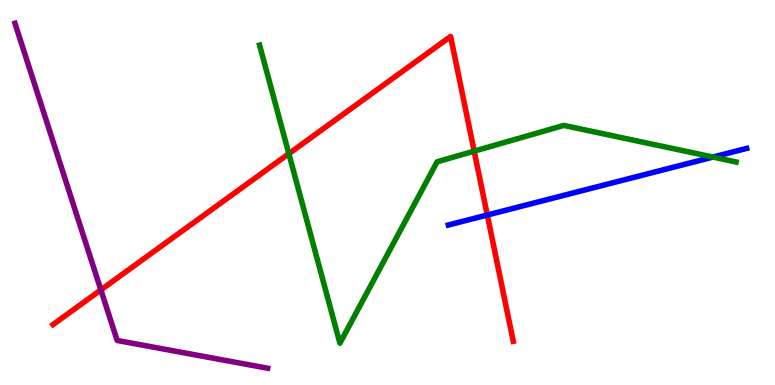[{'lines': ['blue', 'red'], 'intersections': [{'x': 6.29, 'y': 4.42}]}, {'lines': ['green', 'red'], 'intersections': [{'x': 3.73, 'y': 6.01}, {'x': 6.12, 'y': 6.07}]}, {'lines': ['purple', 'red'], 'intersections': [{'x': 1.3, 'y': 2.47}]}, {'lines': ['blue', 'green'], 'intersections': [{'x': 9.2, 'y': 5.92}]}, {'lines': ['blue', 'purple'], 'intersections': []}, {'lines': ['green', 'purple'], 'intersections': []}]